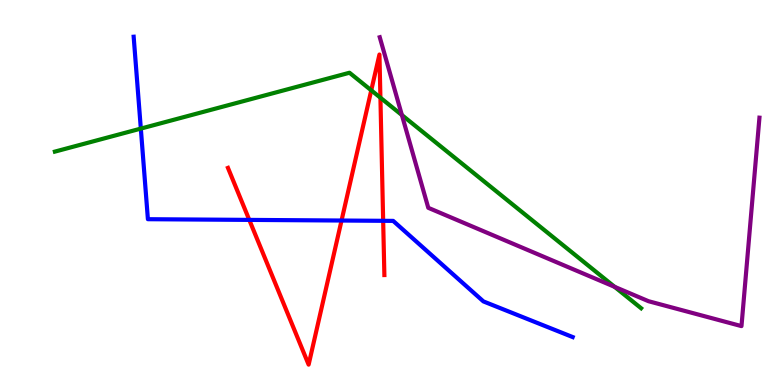[{'lines': ['blue', 'red'], 'intersections': [{'x': 3.22, 'y': 4.29}, {'x': 4.41, 'y': 4.27}, {'x': 4.94, 'y': 4.26}]}, {'lines': ['green', 'red'], 'intersections': [{'x': 4.79, 'y': 7.65}, {'x': 4.91, 'y': 7.46}]}, {'lines': ['purple', 'red'], 'intersections': []}, {'lines': ['blue', 'green'], 'intersections': [{'x': 1.82, 'y': 6.66}]}, {'lines': ['blue', 'purple'], 'intersections': []}, {'lines': ['green', 'purple'], 'intersections': [{'x': 5.19, 'y': 7.01}, {'x': 7.93, 'y': 2.55}]}]